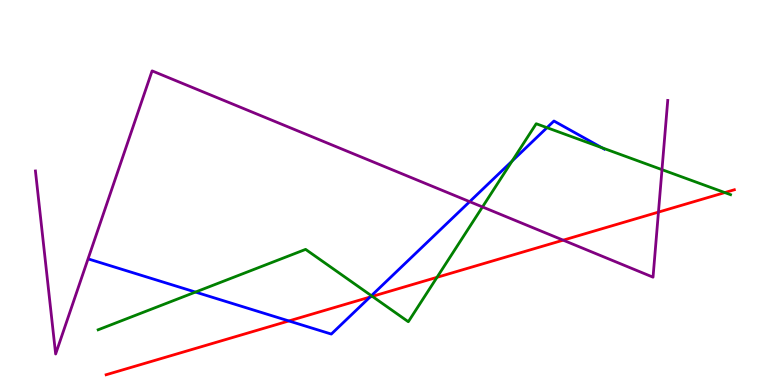[{'lines': ['blue', 'red'], 'intersections': [{'x': 3.73, 'y': 1.66}, {'x': 4.77, 'y': 2.28}]}, {'lines': ['green', 'red'], 'intersections': [{'x': 4.8, 'y': 2.3}, {'x': 5.64, 'y': 2.8}, {'x': 9.35, 'y': 5.0}]}, {'lines': ['purple', 'red'], 'intersections': [{'x': 7.27, 'y': 3.76}, {'x': 8.5, 'y': 4.49}]}, {'lines': ['blue', 'green'], 'intersections': [{'x': 2.52, 'y': 2.41}, {'x': 4.79, 'y': 2.32}, {'x': 6.61, 'y': 5.82}, {'x': 7.06, 'y': 6.68}, {'x': 7.76, 'y': 6.16}]}, {'lines': ['blue', 'purple'], 'intersections': [{'x': 6.06, 'y': 4.76}]}, {'lines': ['green', 'purple'], 'intersections': [{'x': 6.23, 'y': 4.63}, {'x': 8.54, 'y': 5.59}]}]